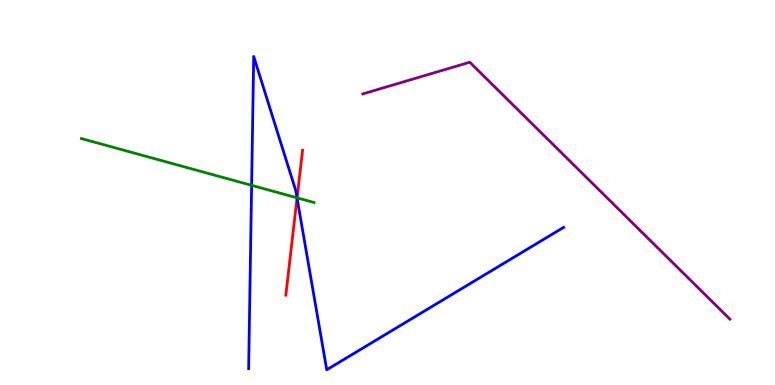[{'lines': ['blue', 'red'], 'intersections': [{'x': 3.83, 'y': 4.86}]}, {'lines': ['green', 'red'], 'intersections': [{'x': 3.83, 'y': 4.86}]}, {'lines': ['purple', 'red'], 'intersections': []}, {'lines': ['blue', 'green'], 'intersections': [{'x': 3.25, 'y': 5.19}, {'x': 3.83, 'y': 4.86}]}, {'lines': ['blue', 'purple'], 'intersections': []}, {'lines': ['green', 'purple'], 'intersections': []}]